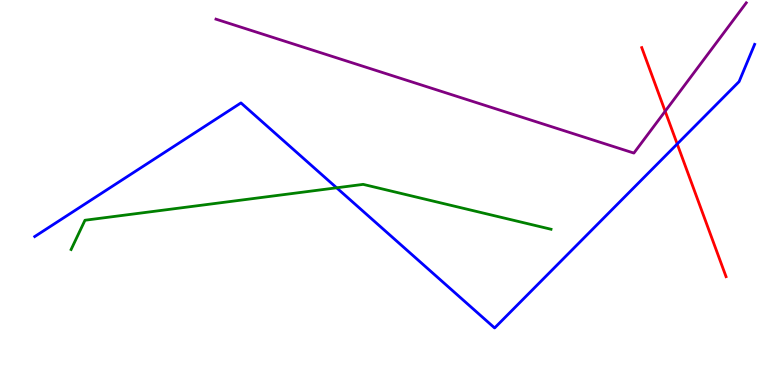[{'lines': ['blue', 'red'], 'intersections': [{'x': 8.74, 'y': 6.26}]}, {'lines': ['green', 'red'], 'intersections': []}, {'lines': ['purple', 'red'], 'intersections': [{'x': 8.58, 'y': 7.11}]}, {'lines': ['blue', 'green'], 'intersections': [{'x': 4.34, 'y': 5.12}]}, {'lines': ['blue', 'purple'], 'intersections': []}, {'lines': ['green', 'purple'], 'intersections': []}]